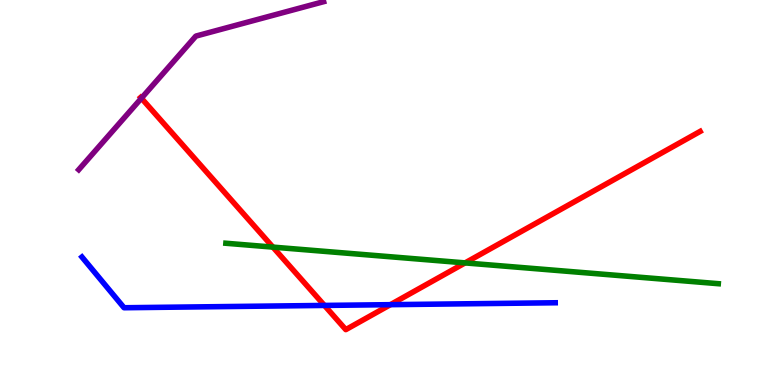[{'lines': ['blue', 'red'], 'intersections': [{'x': 4.19, 'y': 2.07}, {'x': 5.04, 'y': 2.09}]}, {'lines': ['green', 'red'], 'intersections': [{'x': 3.52, 'y': 3.58}, {'x': 6.0, 'y': 3.17}]}, {'lines': ['purple', 'red'], 'intersections': [{'x': 1.82, 'y': 7.45}]}, {'lines': ['blue', 'green'], 'intersections': []}, {'lines': ['blue', 'purple'], 'intersections': []}, {'lines': ['green', 'purple'], 'intersections': []}]